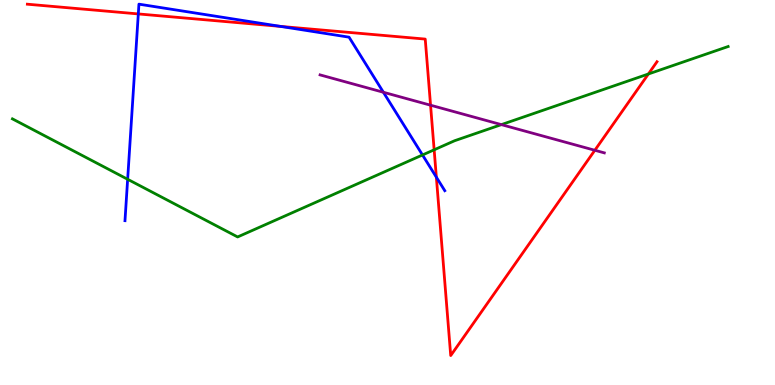[{'lines': ['blue', 'red'], 'intersections': [{'x': 1.78, 'y': 9.64}, {'x': 3.62, 'y': 9.31}, {'x': 5.63, 'y': 5.4}]}, {'lines': ['green', 'red'], 'intersections': [{'x': 5.6, 'y': 6.11}, {'x': 8.37, 'y': 8.08}]}, {'lines': ['purple', 'red'], 'intersections': [{'x': 5.56, 'y': 7.27}, {'x': 7.68, 'y': 6.1}]}, {'lines': ['blue', 'green'], 'intersections': [{'x': 1.65, 'y': 5.34}, {'x': 5.45, 'y': 5.97}]}, {'lines': ['blue', 'purple'], 'intersections': [{'x': 4.95, 'y': 7.6}]}, {'lines': ['green', 'purple'], 'intersections': [{'x': 6.47, 'y': 6.76}]}]